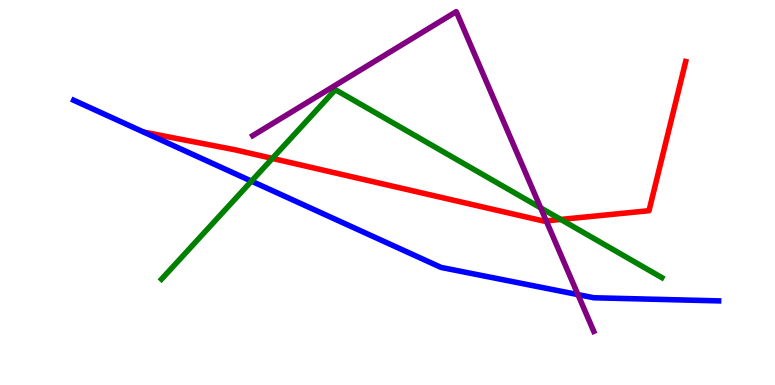[{'lines': ['blue', 'red'], 'intersections': []}, {'lines': ['green', 'red'], 'intersections': [{'x': 3.51, 'y': 5.89}, {'x': 7.24, 'y': 4.3}]}, {'lines': ['purple', 'red'], 'intersections': [{'x': 7.05, 'y': 4.26}]}, {'lines': ['blue', 'green'], 'intersections': [{'x': 3.24, 'y': 5.29}]}, {'lines': ['blue', 'purple'], 'intersections': [{'x': 7.46, 'y': 2.35}]}, {'lines': ['green', 'purple'], 'intersections': [{'x': 6.98, 'y': 4.6}]}]